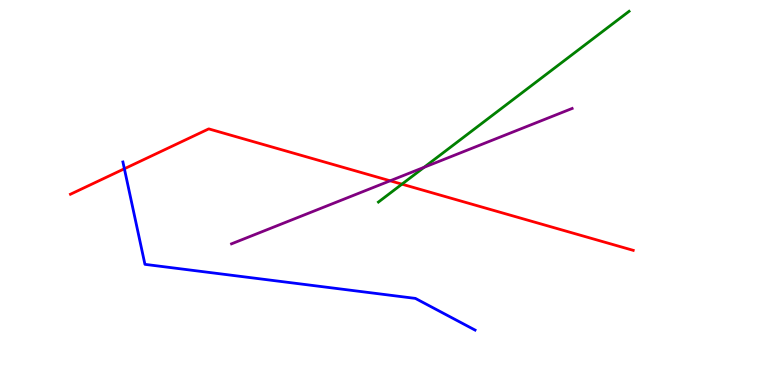[{'lines': ['blue', 'red'], 'intersections': [{'x': 1.6, 'y': 5.62}]}, {'lines': ['green', 'red'], 'intersections': [{'x': 5.19, 'y': 5.22}]}, {'lines': ['purple', 'red'], 'intersections': [{'x': 5.03, 'y': 5.3}]}, {'lines': ['blue', 'green'], 'intersections': []}, {'lines': ['blue', 'purple'], 'intersections': []}, {'lines': ['green', 'purple'], 'intersections': [{'x': 5.47, 'y': 5.65}]}]